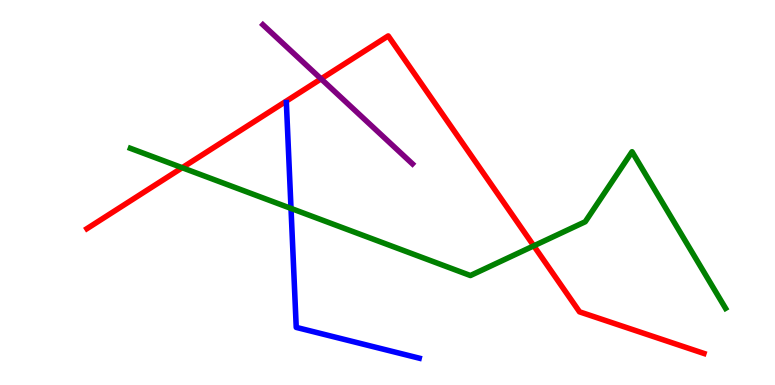[{'lines': ['blue', 'red'], 'intersections': []}, {'lines': ['green', 'red'], 'intersections': [{'x': 2.35, 'y': 5.64}, {'x': 6.89, 'y': 3.61}]}, {'lines': ['purple', 'red'], 'intersections': [{'x': 4.14, 'y': 7.95}]}, {'lines': ['blue', 'green'], 'intersections': [{'x': 3.75, 'y': 4.59}]}, {'lines': ['blue', 'purple'], 'intersections': []}, {'lines': ['green', 'purple'], 'intersections': []}]